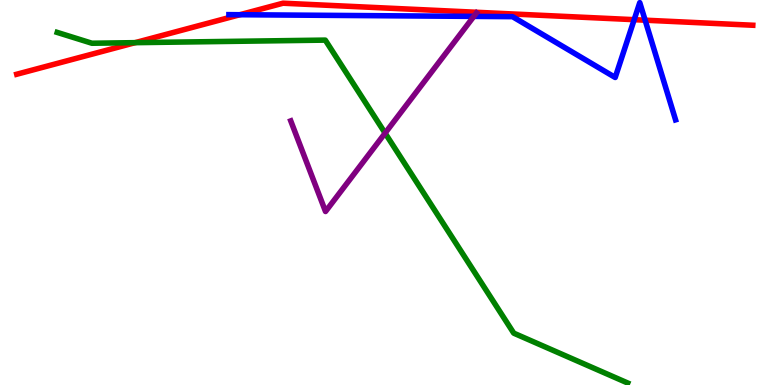[{'lines': ['blue', 'red'], 'intersections': [{'x': 3.09, 'y': 9.62}, {'x': 8.18, 'y': 9.49}, {'x': 8.32, 'y': 9.48}]}, {'lines': ['green', 'red'], 'intersections': [{'x': 1.74, 'y': 8.89}]}, {'lines': ['purple', 'red'], 'intersections': []}, {'lines': ['blue', 'green'], 'intersections': []}, {'lines': ['blue', 'purple'], 'intersections': [{'x': 6.11, 'y': 9.57}]}, {'lines': ['green', 'purple'], 'intersections': [{'x': 4.97, 'y': 6.54}]}]